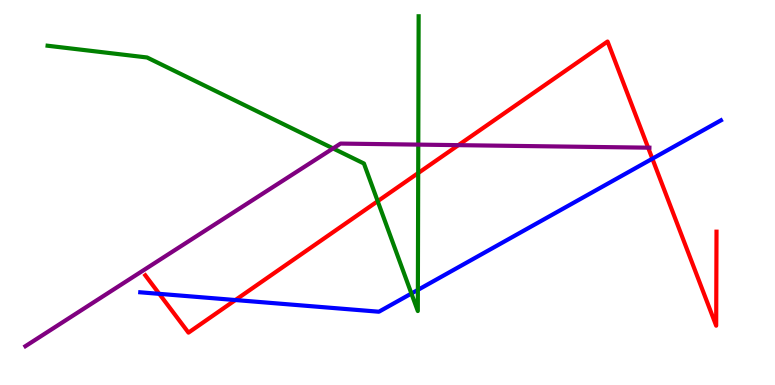[{'lines': ['blue', 'red'], 'intersections': [{'x': 2.05, 'y': 2.37}, {'x': 3.04, 'y': 2.21}, {'x': 8.42, 'y': 5.88}]}, {'lines': ['green', 'red'], 'intersections': [{'x': 4.87, 'y': 4.77}, {'x': 5.4, 'y': 5.51}]}, {'lines': ['purple', 'red'], 'intersections': [{'x': 5.91, 'y': 6.23}, {'x': 8.36, 'y': 6.16}]}, {'lines': ['blue', 'green'], 'intersections': [{'x': 5.31, 'y': 2.38}, {'x': 5.39, 'y': 2.47}]}, {'lines': ['blue', 'purple'], 'intersections': []}, {'lines': ['green', 'purple'], 'intersections': [{'x': 4.3, 'y': 6.15}, {'x': 5.4, 'y': 6.24}]}]